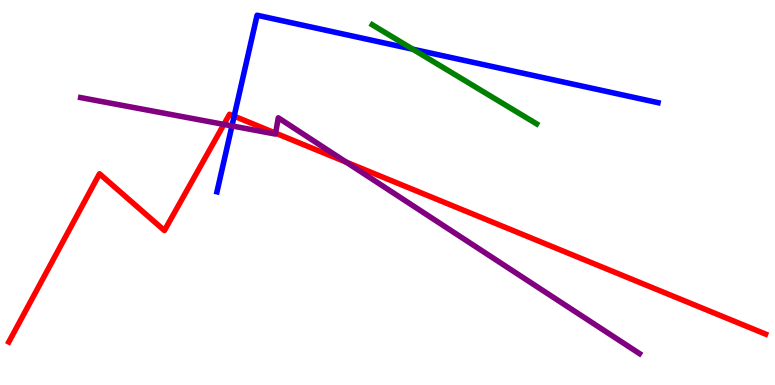[{'lines': ['blue', 'red'], 'intersections': [{'x': 3.02, 'y': 6.98}]}, {'lines': ['green', 'red'], 'intersections': []}, {'lines': ['purple', 'red'], 'intersections': [{'x': 2.89, 'y': 6.77}, {'x': 3.56, 'y': 6.54}, {'x': 4.47, 'y': 5.79}]}, {'lines': ['blue', 'green'], 'intersections': [{'x': 5.33, 'y': 8.72}]}, {'lines': ['blue', 'purple'], 'intersections': [{'x': 2.99, 'y': 6.73}]}, {'lines': ['green', 'purple'], 'intersections': []}]